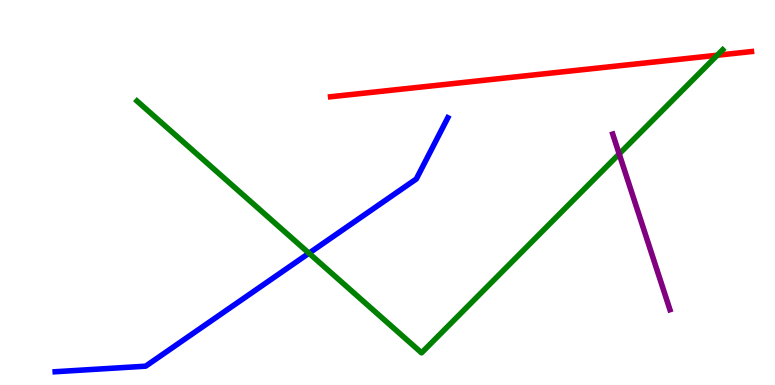[{'lines': ['blue', 'red'], 'intersections': []}, {'lines': ['green', 'red'], 'intersections': [{'x': 9.25, 'y': 8.57}]}, {'lines': ['purple', 'red'], 'intersections': []}, {'lines': ['blue', 'green'], 'intersections': [{'x': 3.99, 'y': 3.42}]}, {'lines': ['blue', 'purple'], 'intersections': []}, {'lines': ['green', 'purple'], 'intersections': [{'x': 7.99, 'y': 6.0}]}]